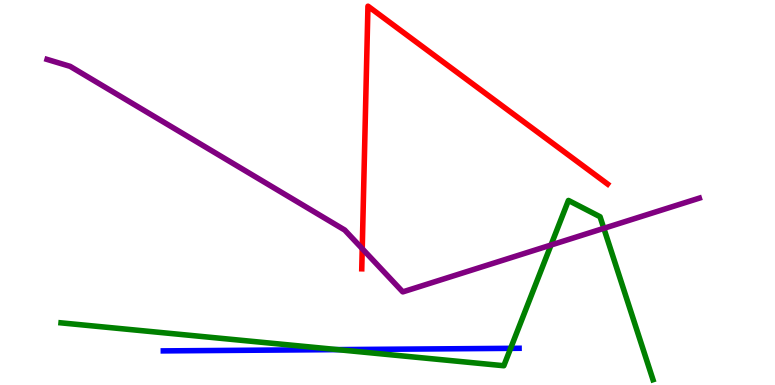[{'lines': ['blue', 'red'], 'intersections': []}, {'lines': ['green', 'red'], 'intersections': []}, {'lines': ['purple', 'red'], 'intersections': [{'x': 4.67, 'y': 3.54}]}, {'lines': ['blue', 'green'], 'intersections': [{'x': 4.35, 'y': 0.919}, {'x': 6.59, 'y': 0.952}]}, {'lines': ['blue', 'purple'], 'intersections': []}, {'lines': ['green', 'purple'], 'intersections': [{'x': 7.11, 'y': 3.64}, {'x': 7.79, 'y': 4.07}]}]